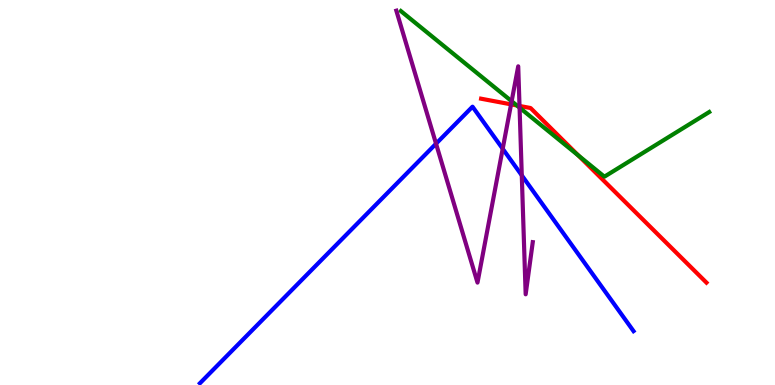[{'lines': ['blue', 'red'], 'intersections': []}, {'lines': ['green', 'red'], 'intersections': [{'x': 6.67, 'y': 7.26}, {'x': 7.46, 'y': 5.96}]}, {'lines': ['purple', 'red'], 'intersections': [{'x': 6.59, 'y': 7.29}, {'x': 6.7, 'y': 7.25}]}, {'lines': ['blue', 'green'], 'intersections': []}, {'lines': ['blue', 'purple'], 'intersections': [{'x': 5.63, 'y': 6.27}, {'x': 6.49, 'y': 6.14}, {'x': 6.73, 'y': 5.45}]}, {'lines': ['green', 'purple'], 'intersections': [{'x': 6.6, 'y': 7.37}, {'x': 6.7, 'y': 7.2}]}]